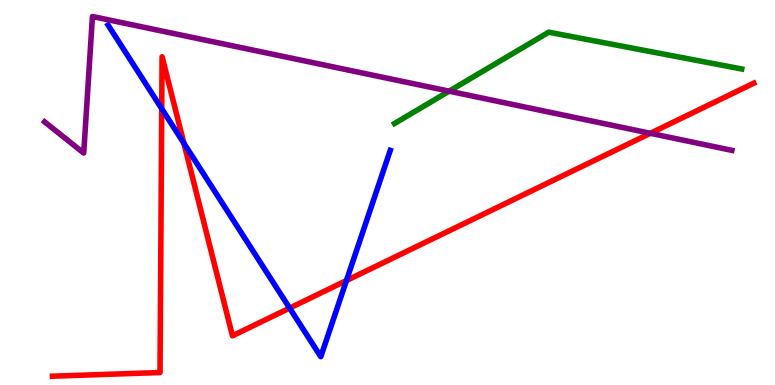[{'lines': ['blue', 'red'], 'intersections': [{'x': 2.09, 'y': 7.18}, {'x': 2.37, 'y': 6.28}, {'x': 3.74, 'y': 2.0}, {'x': 4.47, 'y': 2.71}]}, {'lines': ['green', 'red'], 'intersections': []}, {'lines': ['purple', 'red'], 'intersections': [{'x': 8.39, 'y': 6.54}]}, {'lines': ['blue', 'green'], 'intersections': []}, {'lines': ['blue', 'purple'], 'intersections': []}, {'lines': ['green', 'purple'], 'intersections': [{'x': 5.8, 'y': 7.63}]}]